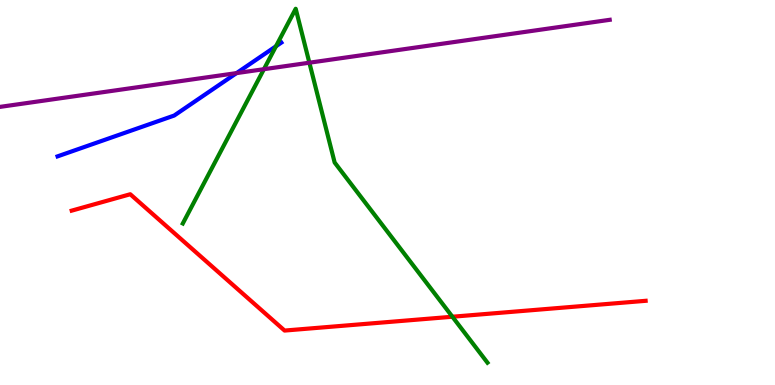[{'lines': ['blue', 'red'], 'intersections': []}, {'lines': ['green', 'red'], 'intersections': [{'x': 5.84, 'y': 1.77}]}, {'lines': ['purple', 'red'], 'intersections': []}, {'lines': ['blue', 'green'], 'intersections': [{'x': 3.56, 'y': 8.8}]}, {'lines': ['blue', 'purple'], 'intersections': [{'x': 3.05, 'y': 8.1}]}, {'lines': ['green', 'purple'], 'intersections': [{'x': 3.41, 'y': 8.2}, {'x': 3.99, 'y': 8.37}]}]